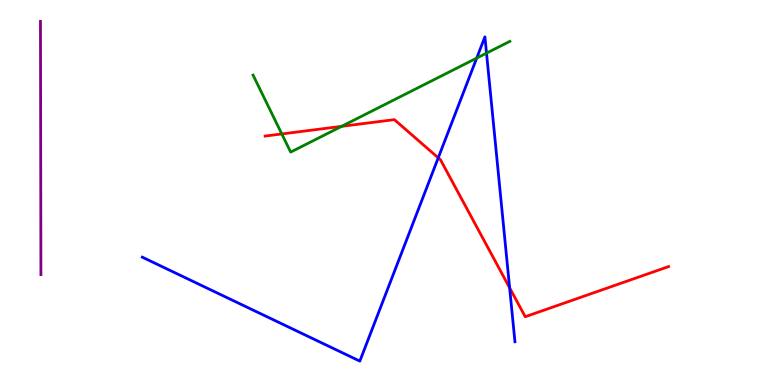[{'lines': ['blue', 'red'], 'intersections': [{'x': 5.65, 'y': 5.9}, {'x': 6.58, 'y': 2.52}]}, {'lines': ['green', 'red'], 'intersections': [{'x': 3.64, 'y': 6.52}, {'x': 4.41, 'y': 6.72}]}, {'lines': ['purple', 'red'], 'intersections': []}, {'lines': ['blue', 'green'], 'intersections': [{'x': 6.15, 'y': 8.49}, {'x': 6.28, 'y': 8.62}]}, {'lines': ['blue', 'purple'], 'intersections': []}, {'lines': ['green', 'purple'], 'intersections': []}]